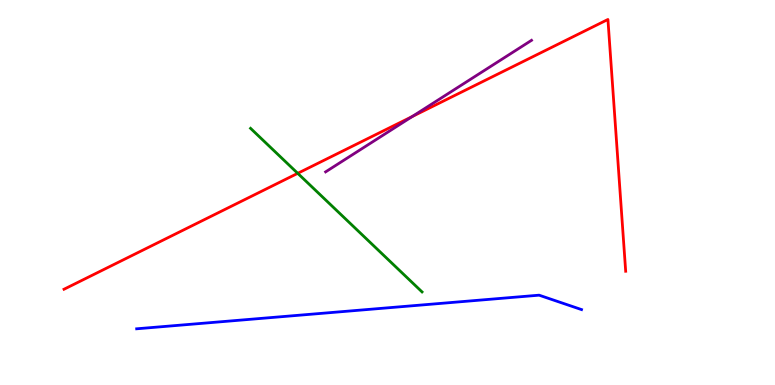[{'lines': ['blue', 'red'], 'intersections': []}, {'lines': ['green', 'red'], 'intersections': [{'x': 3.84, 'y': 5.5}]}, {'lines': ['purple', 'red'], 'intersections': [{'x': 5.32, 'y': 6.97}]}, {'lines': ['blue', 'green'], 'intersections': []}, {'lines': ['blue', 'purple'], 'intersections': []}, {'lines': ['green', 'purple'], 'intersections': []}]